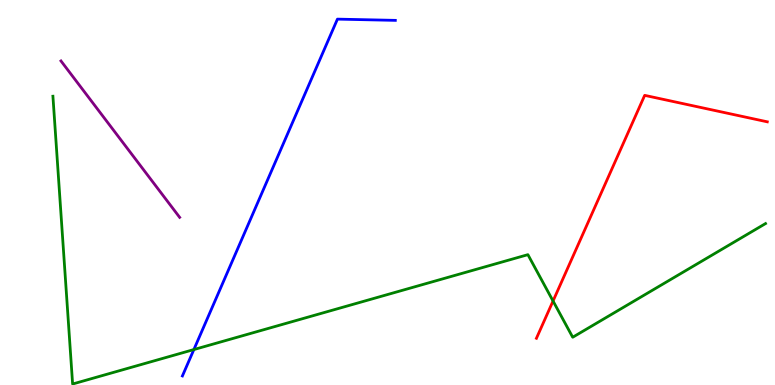[{'lines': ['blue', 'red'], 'intersections': []}, {'lines': ['green', 'red'], 'intersections': [{'x': 7.14, 'y': 2.18}]}, {'lines': ['purple', 'red'], 'intersections': []}, {'lines': ['blue', 'green'], 'intersections': [{'x': 2.5, 'y': 0.92}]}, {'lines': ['blue', 'purple'], 'intersections': []}, {'lines': ['green', 'purple'], 'intersections': []}]